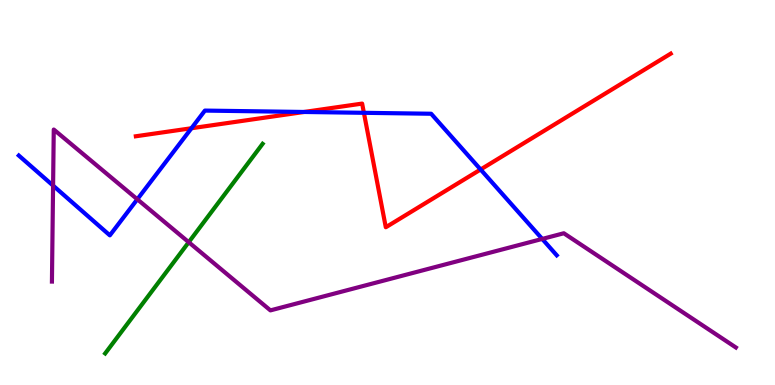[{'lines': ['blue', 'red'], 'intersections': [{'x': 2.47, 'y': 6.67}, {'x': 3.92, 'y': 7.09}, {'x': 4.7, 'y': 7.07}, {'x': 6.2, 'y': 5.6}]}, {'lines': ['green', 'red'], 'intersections': []}, {'lines': ['purple', 'red'], 'intersections': []}, {'lines': ['blue', 'green'], 'intersections': []}, {'lines': ['blue', 'purple'], 'intersections': [{'x': 0.685, 'y': 5.18}, {'x': 1.77, 'y': 4.82}, {'x': 7.0, 'y': 3.79}]}, {'lines': ['green', 'purple'], 'intersections': [{'x': 2.44, 'y': 3.71}]}]